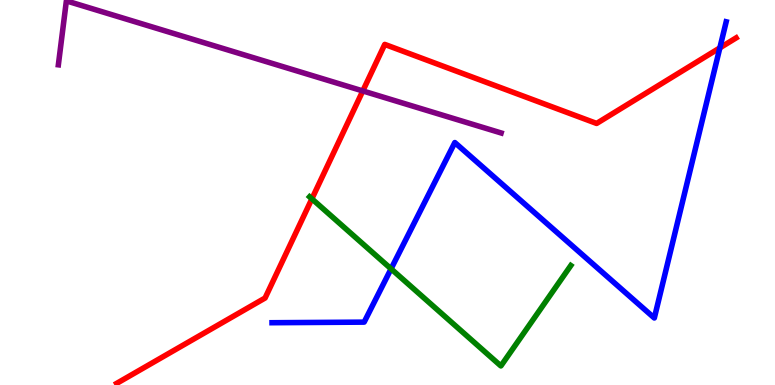[{'lines': ['blue', 'red'], 'intersections': [{'x': 9.29, 'y': 8.76}]}, {'lines': ['green', 'red'], 'intersections': [{'x': 4.02, 'y': 4.84}]}, {'lines': ['purple', 'red'], 'intersections': [{'x': 4.68, 'y': 7.64}]}, {'lines': ['blue', 'green'], 'intersections': [{'x': 5.05, 'y': 3.02}]}, {'lines': ['blue', 'purple'], 'intersections': []}, {'lines': ['green', 'purple'], 'intersections': []}]